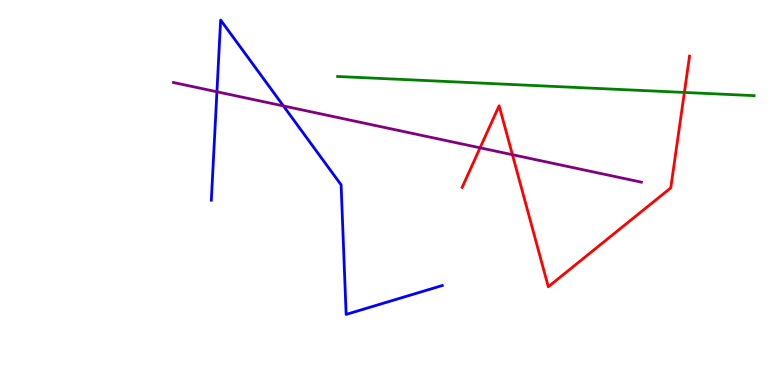[{'lines': ['blue', 'red'], 'intersections': []}, {'lines': ['green', 'red'], 'intersections': [{'x': 8.83, 'y': 7.6}]}, {'lines': ['purple', 'red'], 'intersections': [{'x': 6.19, 'y': 6.16}, {'x': 6.61, 'y': 5.98}]}, {'lines': ['blue', 'green'], 'intersections': []}, {'lines': ['blue', 'purple'], 'intersections': [{'x': 2.8, 'y': 7.62}, {'x': 3.66, 'y': 7.25}]}, {'lines': ['green', 'purple'], 'intersections': []}]